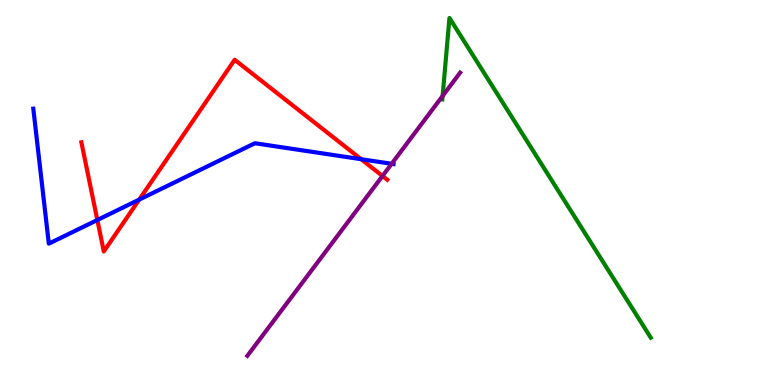[{'lines': ['blue', 'red'], 'intersections': [{'x': 1.26, 'y': 4.29}, {'x': 1.8, 'y': 4.82}, {'x': 4.66, 'y': 5.86}]}, {'lines': ['green', 'red'], 'intersections': []}, {'lines': ['purple', 'red'], 'intersections': [{'x': 4.94, 'y': 5.43}]}, {'lines': ['blue', 'green'], 'intersections': []}, {'lines': ['blue', 'purple'], 'intersections': [{'x': 5.05, 'y': 5.75}]}, {'lines': ['green', 'purple'], 'intersections': [{'x': 5.71, 'y': 7.51}]}]